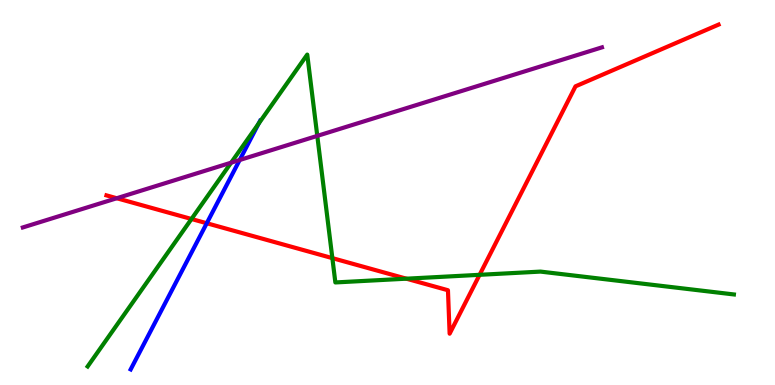[{'lines': ['blue', 'red'], 'intersections': [{'x': 2.67, 'y': 4.2}]}, {'lines': ['green', 'red'], 'intersections': [{'x': 2.47, 'y': 4.31}, {'x': 4.29, 'y': 3.3}, {'x': 5.24, 'y': 2.76}, {'x': 6.19, 'y': 2.86}]}, {'lines': ['purple', 'red'], 'intersections': [{'x': 1.51, 'y': 4.85}]}, {'lines': ['blue', 'green'], 'intersections': [{'x': 3.34, 'y': 6.79}]}, {'lines': ['blue', 'purple'], 'intersections': [{'x': 3.09, 'y': 5.84}]}, {'lines': ['green', 'purple'], 'intersections': [{'x': 2.98, 'y': 5.77}, {'x': 4.09, 'y': 6.47}]}]